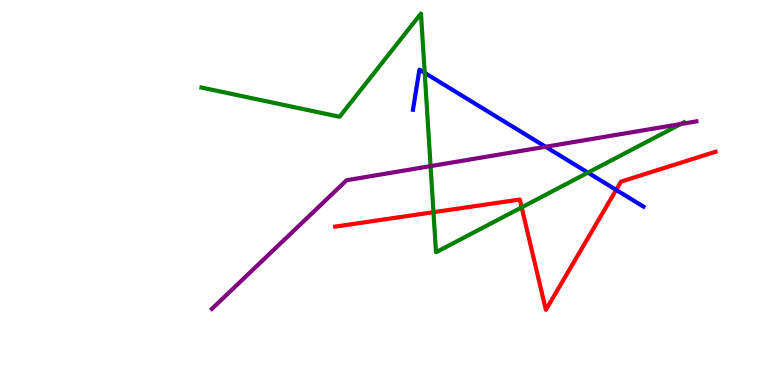[{'lines': ['blue', 'red'], 'intersections': [{'x': 7.95, 'y': 5.07}]}, {'lines': ['green', 'red'], 'intersections': [{'x': 5.59, 'y': 4.49}, {'x': 6.73, 'y': 4.61}]}, {'lines': ['purple', 'red'], 'intersections': []}, {'lines': ['blue', 'green'], 'intersections': [{'x': 5.48, 'y': 8.11}, {'x': 7.59, 'y': 5.52}]}, {'lines': ['blue', 'purple'], 'intersections': [{'x': 7.04, 'y': 6.19}]}, {'lines': ['green', 'purple'], 'intersections': [{'x': 5.56, 'y': 5.69}, {'x': 8.78, 'y': 6.78}]}]